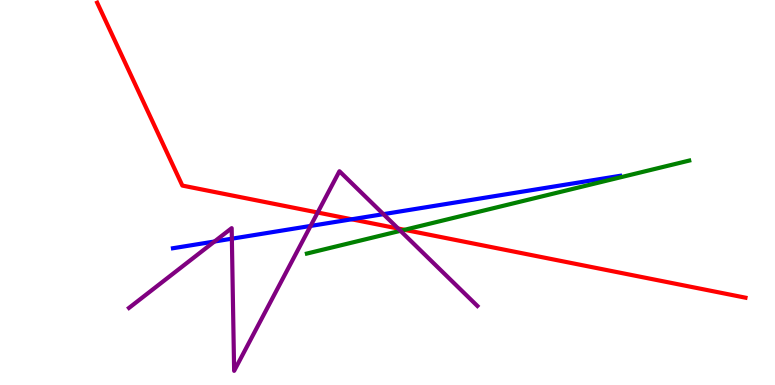[{'lines': ['blue', 'red'], 'intersections': [{'x': 4.54, 'y': 4.3}]}, {'lines': ['green', 'red'], 'intersections': [{'x': 5.22, 'y': 4.03}]}, {'lines': ['purple', 'red'], 'intersections': [{'x': 4.1, 'y': 4.48}, {'x': 5.14, 'y': 4.06}]}, {'lines': ['blue', 'green'], 'intersections': []}, {'lines': ['blue', 'purple'], 'intersections': [{'x': 2.77, 'y': 3.73}, {'x': 2.99, 'y': 3.8}, {'x': 4.01, 'y': 4.13}, {'x': 4.95, 'y': 4.44}]}, {'lines': ['green', 'purple'], 'intersections': [{'x': 5.17, 'y': 4.01}]}]